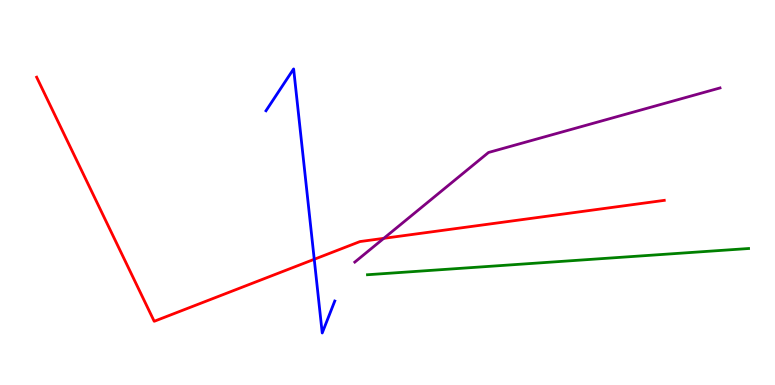[{'lines': ['blue', 'red'], 'intersections': [{'x': 4.05, 'y': 3.27}]}, {'lines': ['green', 'red'], 'intersections': []}, {'lines': ['purple', 'red'], 'intersections': [{'x': 4.95, 'y': 3.81}]}, {'lines': ['blue', 'green'], 'intersections': []}, {'lines': ['blue', 'purple'], 'intersections': []}, {'lines': ['green', 'purple'], 'intersections': []}]